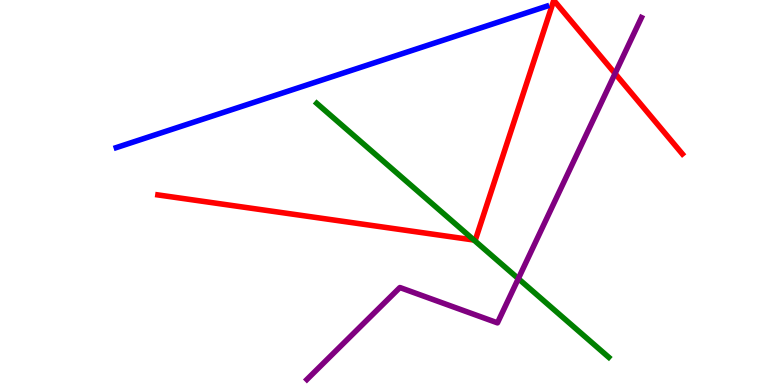[{'lines': ['blue', 'red'], 'intersections': []}, {'lines': ['green', 'red'], 'intersections': [{'x': 6.12, 'y': 3.77}]}, {'lines': ['purple', 'red'], 'intersections': [{'x': 7.94, 'y': 8.09}]}, {'lines': ['blue', 'green'], 'intersections': []}, {'lines': ['blue', 'purple'], 'intersections': []}, {'lines': ['green', 'purple'], 'intersections': [{'x': 6.69, 'y': 2.76}]}]